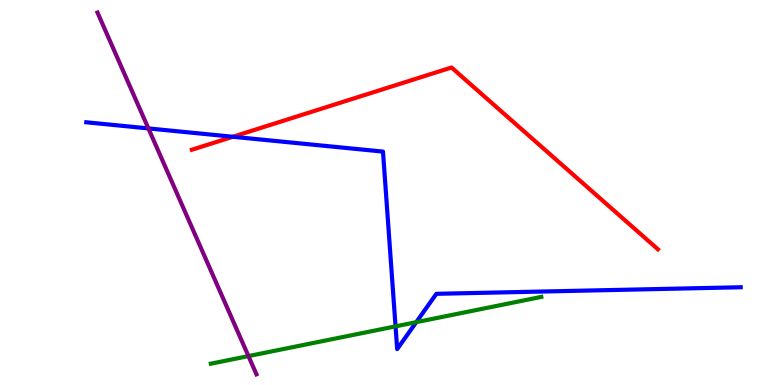[{'lines': ['blue', 'red'], 'intersections': [{'x': 3.0, 'y': 6.45}]}, {'lines': ['green', 'red'], 'intersections': []}, {'lines': ['purple', 'red'], 'intersections': []}, {'lines': ['blue', 'green'], 'intersections': [{'x': 5.1, 'y': 1.52}, {'x': 5.37, 'y': 1.63}]}, {'lines': ['blue', 'purple'], 'intersections': [{'x': 1.91, 'y': 6.66}]}, {'lines': ['green', 'purple'], 'intersections': [{'x': 3.21, 'y': 0.751}]}]